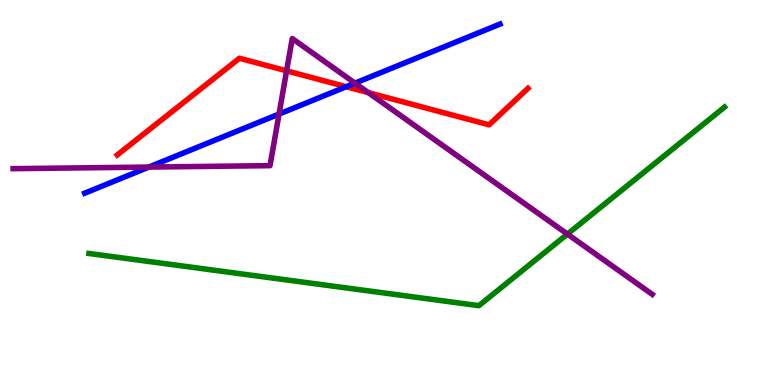[{'lines': ['blue', 'red'], 'intersections': [{'x': 4.47, 'y': 7.75}]}, {'lines': ['green', 'red'], 'intersections': []}, {'lines': ['purple', 'red'], 'intersections': [{'x': 3.7, 'y': 8.16}, {'x': 4.75, 'y': 7.59}]}, {'lines': ['blue', 'green'], 'intersections': []}, {'lines': ['blue', 'purple'], 'intersections': [{'x': 1.92, 'y': 5.66}, {'x': 3.6, 'y': 7.04}, {'x': 4.58, 'y': 7.84}]}, {'lines': ['green', 'purple'], 'intersections': [{'x': 7.32, 'y': 3.92}]}]